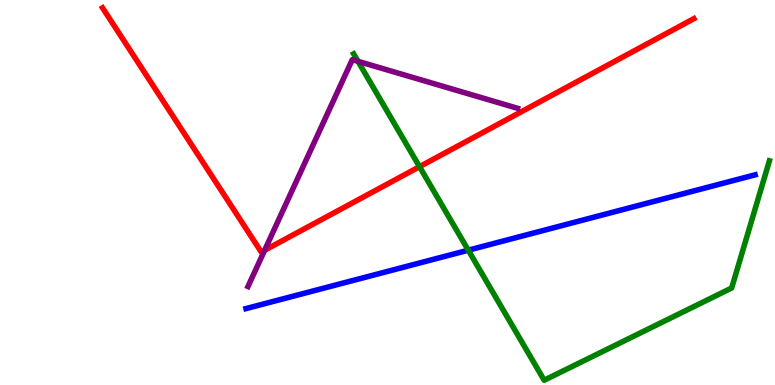[{'lines': ['blue', 'red'], 'intersections': []}, {'lines': ['green', 'red'], 'intersections': [{'x': 5.41, 'y': 5.67}]}, {'lines': ['purple', 'red'], 'intersections': [{'x': 3.41, 'y': 3.5}]}, {'lines': ['blue', 'green'], 'intersections': [{'x': 6.04, 'y': 3.5}]}, {'lines': ['blue', 'purple'], 'intersections': []}, {'lines': ['green', 'purple'], 'intersections': [{'x': 4.62, 'y': 8.41}]}]